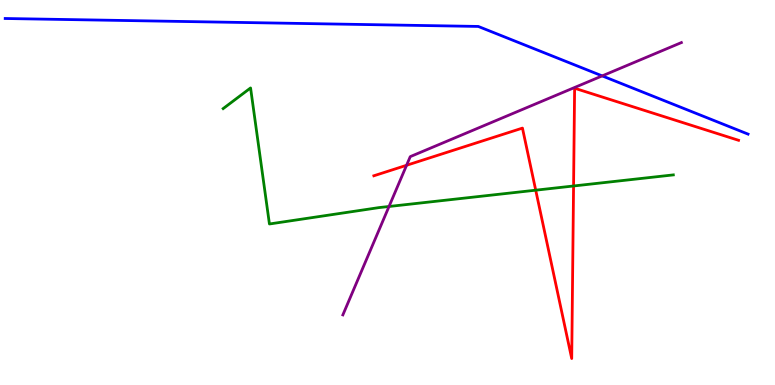[{'lines': ['blue', 'red'], 'intersections': []}, {'lines': ['green', 'red'], 'intersections': [{'x': 6.91, 'y': 5.06}, {'x': 7.4, 'y': 5.17}]}, {'lines': ['purple', 'red'], 'intersections': [{'x': 5.25, 'y': 5.71}]}, {'lines': ['blue', 'green'], 'intersections': []}, {'lines': ['blue', 'purple'], 'intersections': [{'x': 7.77, 'y': 8.03}]}, {'lines': ['green', 'purple'], 'intersections': [{'x': 5.02, 'y': 4.64}]}]